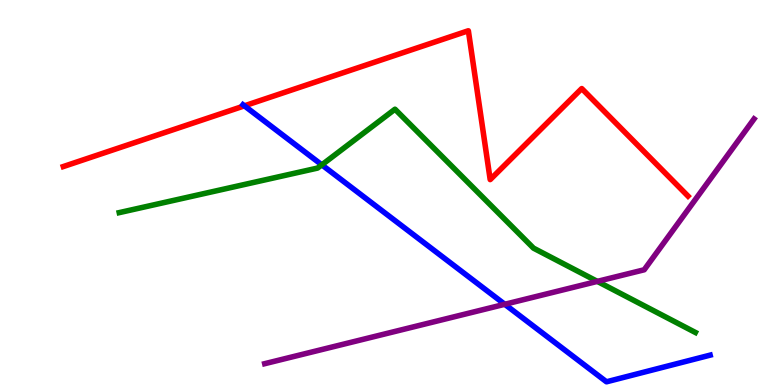[{'lines': ['blue', 'red'], 'intersections': [{'x': 3.15, 'y': 7.25}]}, {'lines': ['green', 'red'], 'intersections': []}, {'lines': ['purple', 'red'], 'intersections': []}, {'lines': ['blue', 'green'], 'intersections': [{'x': 4.15, 'y': 5.72}]}, {'lines': ['blue', 'purple'], 'intersections': [{'x': 6.51, 'y': 2.1}]}, {'lines': ['green', 'purple'], 'intersections': [{'x': 7.71, 'y': 2.69}]}]